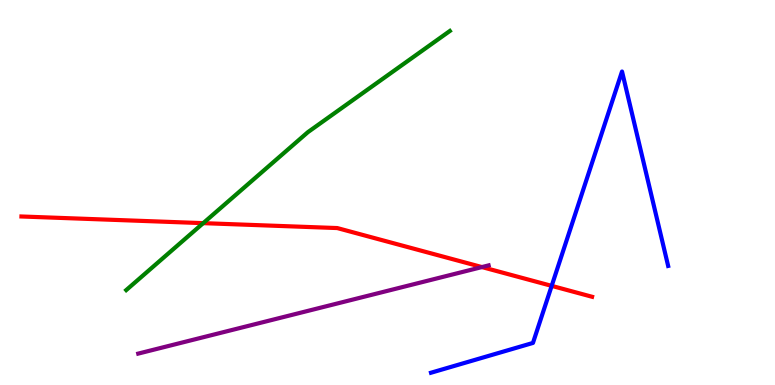[{'lines': ['blue', 'red'], 'intersections': [{'x': 7.12, 'y': 2.57}]}, {'lines': ['green', 'red'], 'intersections': [{'x': 2.62, 'y': 4.2}]}, {'lines': ['purple', 'red'], 'intersections': [{'x': 6.22, 'y': 3.06}]}, {'lines': ['blue', 'green'], 'intersections': []}, {'lines': ['blue', 'purple'], 'intersections': []}, {'lines': ['green', 'purple'], 'intersections': []}]